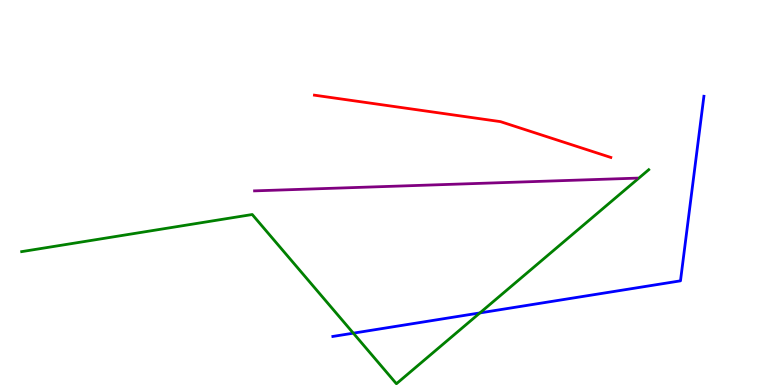[{'lines': ['blue', 'red'], 'intersections': []}, {'lines': ['green', 'red'], 'intersections': []}, {'lines': ['purple', 'red'], 'intersections': []}, {'lines': ['blue', 'green'], 'intersections': [{'x': 4.56, 'y': 1.35}, {'x': 6.19, 'y': 1.87}]}, {'lines': ['blue', 'purple'], 'intersections': []}, {'lines': ['green', 'purple'], 'intersections': []}]